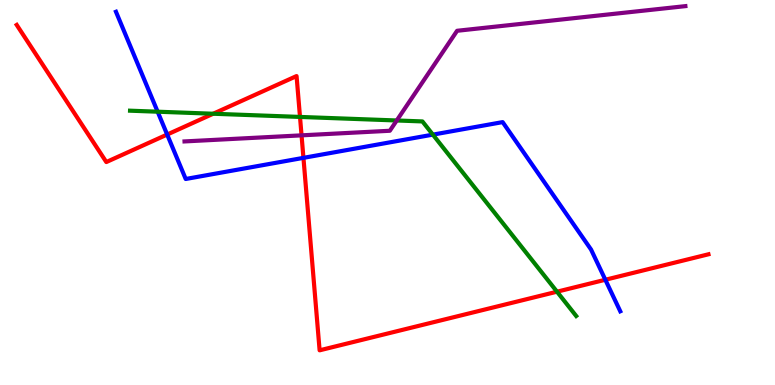[{'lines': ['blue', 'red'], 'intersections': [{'x': 2.16, 'y': 6.51}, {'x': 3.92, 'y': 5.9}, {'x': 7.81, 'y': 2.73}]}, {'lines': ['green', 'red'], 'intersections': [{'x': 2.75, 'y': 7.05}, {'x': 3.87, 'y': 6.96}, {'x': 7.19, 'y': 2.42}]}, {'lines': ['purple', 'red'], 'intersections': [{'x': 3.89, 'y': 6.48}]}, {'lines': ['blue', 'green'], 'intersections': [{'x': 2.03, 'y': 7.1}, {'x': 5.59, 'y': 6.5}]}, {'lines': ['blue', 'purple'], 'intersections': []}, {'lines': ['green', 'purple'], 'intersections': [{'x': 5.12, 'y': 6.87}]}]